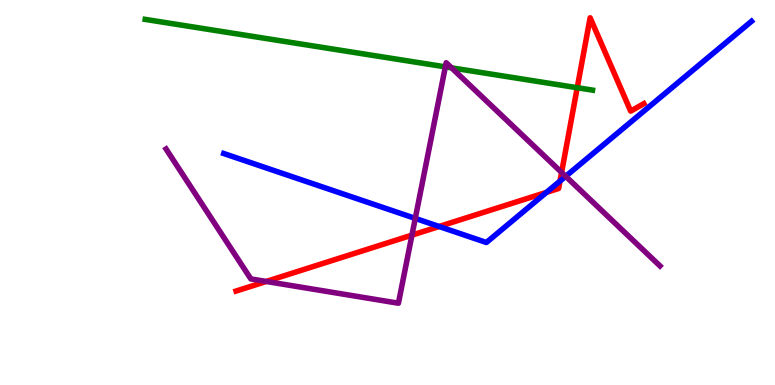[{'lines': ['blue', 'red'], 'intersections': [{'x': 5.67, 'y': 4.12}, {'x': 7.05, 'y': 5.0}, {'x': 7.23, 'y': 5.3}]}, {'lines': ['green', 'red'], 'intersections': [{'x': 7.45, 'y': 7.72}]}, {'lines': ['purple', 'red'], 'intersections': [{'x': 3.44, 'y': 2.69}, {'x': 5.32, 'y': 3.89}, {'x': 7.25, 'y': 5.52}]}, {'lines': ['blue', 'green'], 'intersections': []}, {'lines': ['blue', 'purple'], 'intersections': [{'x': 5.36, 'y': 4.33}, {'x': 7.3, 'y': 5.42}]}, {'lines': ['green', 'purple'], 'intersections': [{'x': 5.75, 'y': 8.26}, {'x': 5.83, 'y': 8.24}]}]